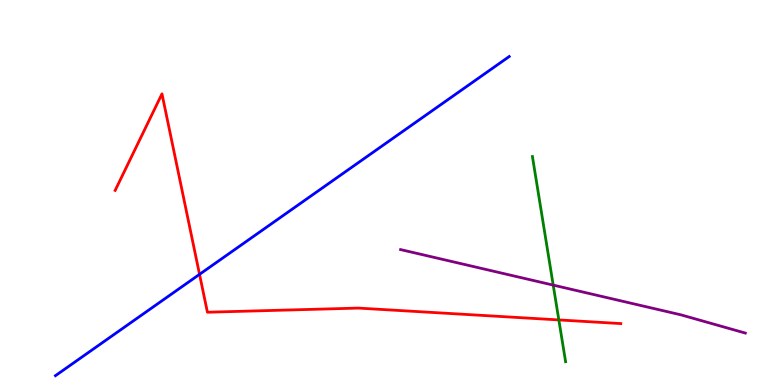[{'lines': ['blue', 'red'], 'intersections': [{'x': 2.57, 'y': 2.87}]}, {'lines': ['green', 'red'], 'intersections': [{'x': 7.21, 'y': 1.69}]}, {'lines': ['purple', 'red'], 'intersections': []}, {'lines': ['blue', 'green'], 'intersections': []}, {'lines': ['blue', 'purple'], 'intersections': []}, {'lines': ['green', 'purple'], 'intersections': [{'x': 7.14, 'y': 2.59}]}]